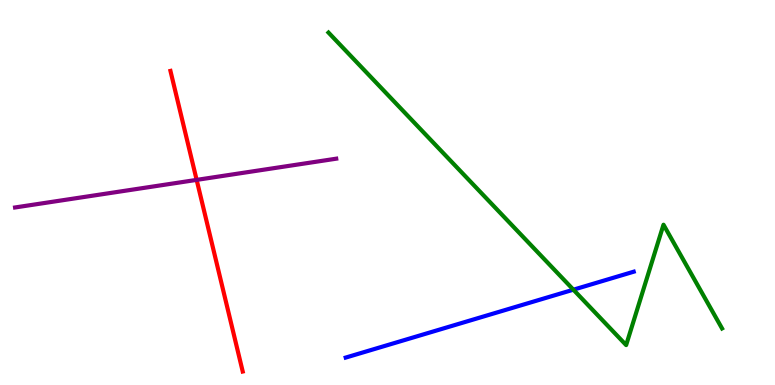[{'lines': ['blue', 'red'], 'intersections': []}, {'lines': ['green', 'red'], 'intersections': []}, {'lines': ['purple', 'red'], 'intersections': [{'x': 2.54, 'y': 5.33}]}, {'lines': ['blue', 'green'], 'intersections': [{'x': 7.4, 'y': 2.48}]}, {'lines': ['blue', 'purple'], 'intersections': []}, {'lines': ['green', 'purple'], 'intersections': []}]